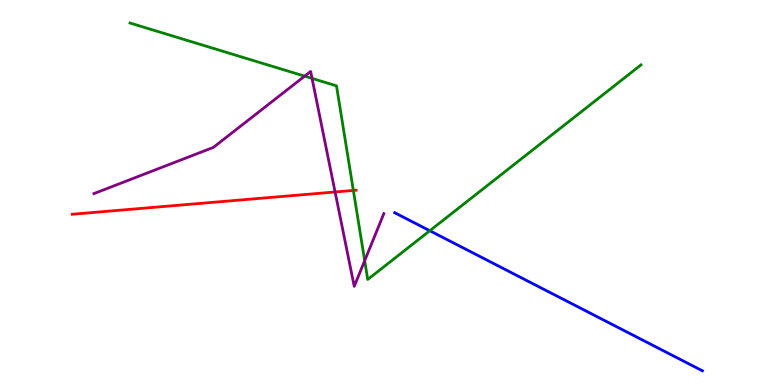[{'lines': ['blue', 'red'], 'intersections': []}, {'lines': ['green', 'red'], 'intersections': [{'x': 4.56, 'y': 5.05}]}, {'lines': ['purple', 'red'], 'intersections': [{'x': 4.32, 'y': 5.01}]}, {'lines': ['blue', 'green'], 'intersections': [{'x': 5.55, 'y': 4.01}]}, {'lines': ['blue', 'purple'], 'intersections': []}, {'lines': ['green', 'purple'], 'intersections': [{'x': 3.93, 'y': 8.02}, {'x': 4.03, 'y': 7.96}, {'x': 4.71, 'y': 3.23}]}]